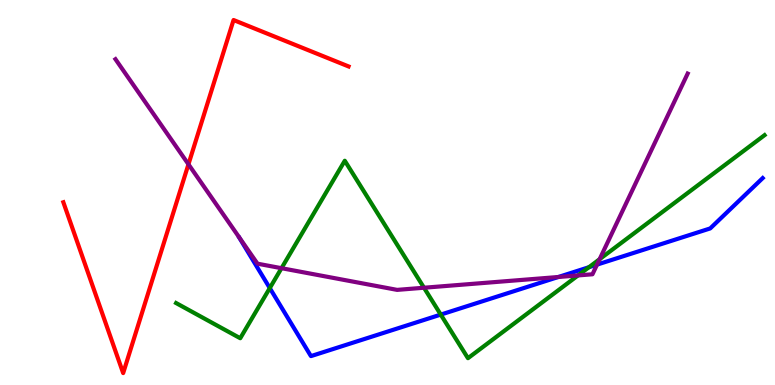[{'lines': ['blue', 'red'], 'intersections': []}, {'lines': ['green', 'red'], 'intersections': []}, {'lines': ['purple', 'red'], 'intersections': [{'x': 2.43, 'y': 5.73}]}, {'lines': ['blue', 'green'], 'intersections': [{'x': 3.48, 'y': 2.52}, {'x': 5.69, 'y': 1.83}, {'x': 7.6, 'y': 3.06}]}, {'lines': ['blue', 'purple'], 'intersections': [{'x': 7.2, 'y': 2.81}, {'x': 7.7, 'y': 3.13}]}, {'lines': ['green', 'purple'], 'intersections': [{'x': 3.63, 'y': 3.03}, {'x': 5.47, 'y': 2.53}, {'x': 7.46, 'y': 2.85}, {'x': 7.74, 'y': 3.27}]}]